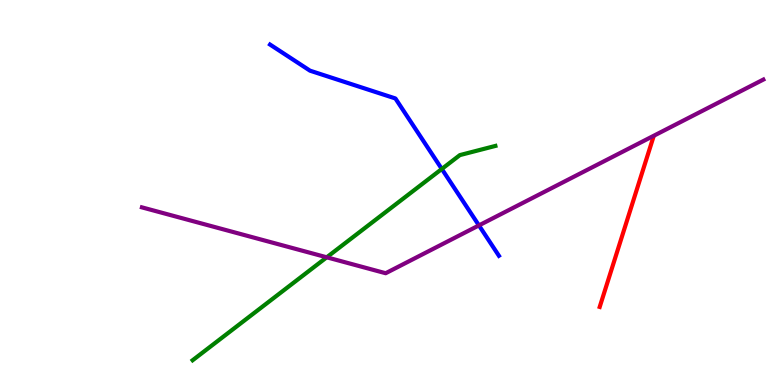[{'lines': ['blue', 'red'], 'intersections': []}, {'lines': ['green', 'red'], 'intersections': []}, {'lines': ['purple', 'red'], 'intersections': []}, {'lines': ['blue', 'green'], 'intersections': [{'x': 5.7, 'y': 5.61}]}, {'lines': ['blue', 'purple'], 'intersections': [{'x': 6.18, 'y': 4.15}]}, {'lines': ['green', 'purple'], 'intersections': [{'x': 4.22, 'y': 3.32}]}]